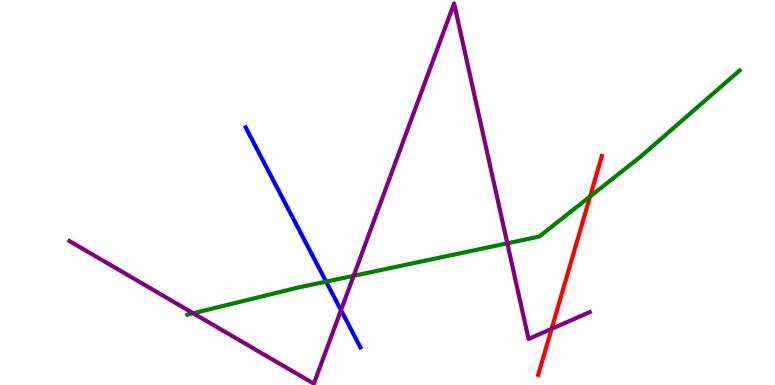[{'lines': ['blue', 'red'], 'intersections': []}, {'lines': ['green', 'red'], 'intersections': [{'x': 7.61, 'y': 4.9}]}, {'lines': ['purple', 'red'], 'intersections': [{'x': 7.12, 'y': 1.46}]}, {'lines': ['blue', 'green'], 'intersections': [{'x': 4.21, 'y': 2.69}]}, {'lines': ['blue', 'purple'], 'intersections': [{'x': 4.4, 'y': 1.94}]}, {'lines': ['green', 'purple'], 'intersections': [{'x': 2.49, 'y': 1.86}, {'x': 4.56, 'y': 2.84}, {'x': 6.55, 'y': 3.68}]}]